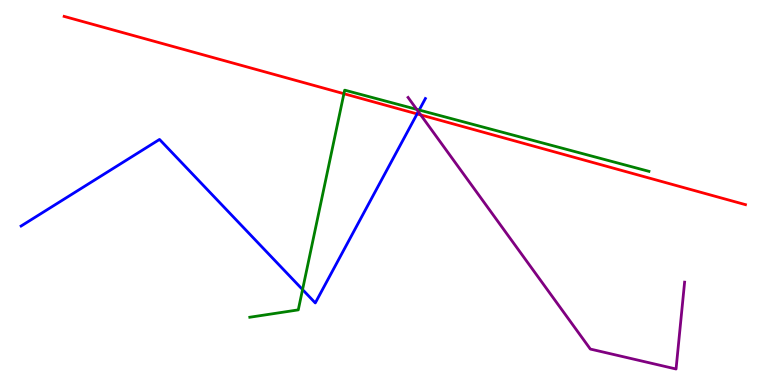[{'lines': ['blue', 'red'], 'intersections': [{'x': 5.38, 'y': 7.04}]}, {'lines': ['green', 'red'], 'intersections': [{'x': 4.44, 'y': 7.57}]}, {'lines': ['purple', 'red'], 'intersections': [{'x': 5.43, 'y': 7.01}]}, {'lines': ['blue', 'green'], 'intersections': [{'x': 3.9, 'y': 2.48}, {'x': 5.41, 'y': 7.14}]}, {'lines': ['blue', 'purple'], 'intersections': [{'x': 5.4, 'y': 7.1}]}, {'lines': ['green', 'purple'], 'intersections': [{'x': 5.38, 'y': 7.16}]}]